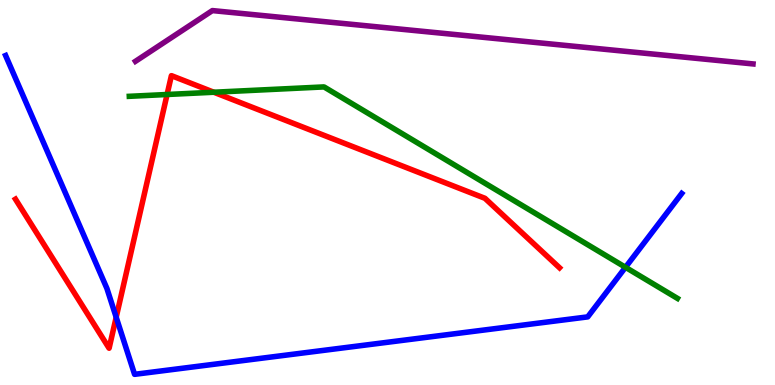[{'lines': ['blue', 'red'], 'intersections': [{'x': 1.5, 'y': 1.76}]}, {'lines': ['green', 'red'], 'intersections': [{'x': 2.16, 'y': 7.55}, {'x': 2.76, 'y': 7.6}]}, {'lines': ['purple', 'red'], 'intersections': []}, {'lines': ['blue', 'green'], 'intersections': [{'x': 8.07, 'y': 3.06}]}, {'lines': ['blue', 'purple'], 'intersections': []}, {'lines': ['green', 'purple'], 'intersections': []}]